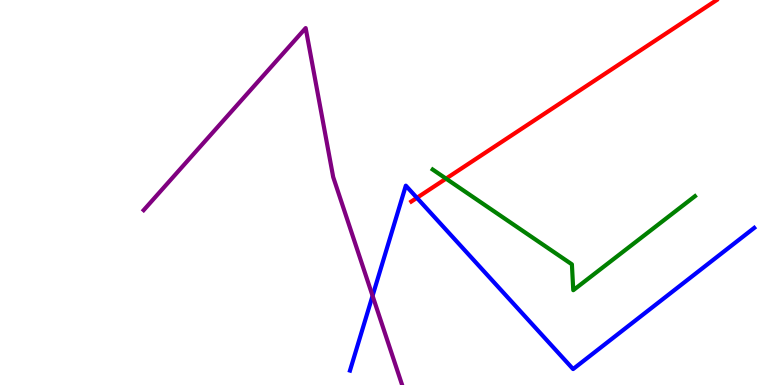[{'lines': ['blue', 'red'], 'intersections': [{'x': 5.38, 'y': 4.86}]}, {'lines': ['green', 'red'], 'intersections': [{'x': 5.76, 'y': 5.36}]}, {'lines': ['purple', 'red'], 'intersections': []}, {'lines': ['blue', 'green'], 'intersections': []}, {'lines': ['blue', 'purple'], 'intersections': [{'x': 4.81, 'y': 2.32}]}, {'lines': ['green', 'purple'], 'intersections': []}]